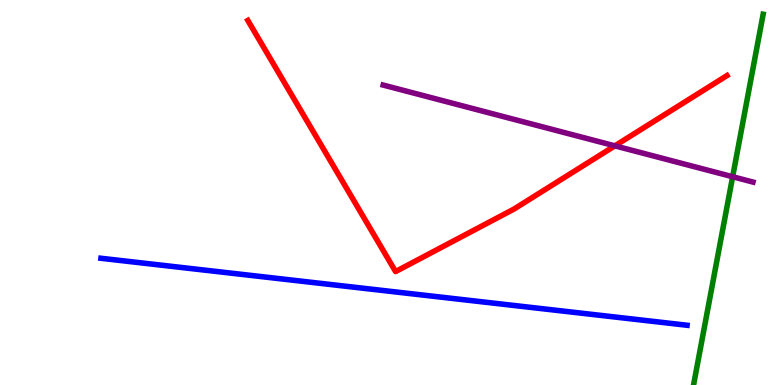[{'lines': ['blue', 'red'], 'intersections': []}, {'lines': ['green', 'red'], 'intersections': []}, {'lines': ['purple', 'red'], 'intersections': [{'x': 7.93, 'y': 6.21}]}, {'lines': ['blue', 'green'], 'intersections': []}, {'lines': ['blue', 'purple'], 'intersections': []}, {'lines': ['green', 'purple'], 'intersections': [{'x': 9.45, 'y': 5.41}]}]